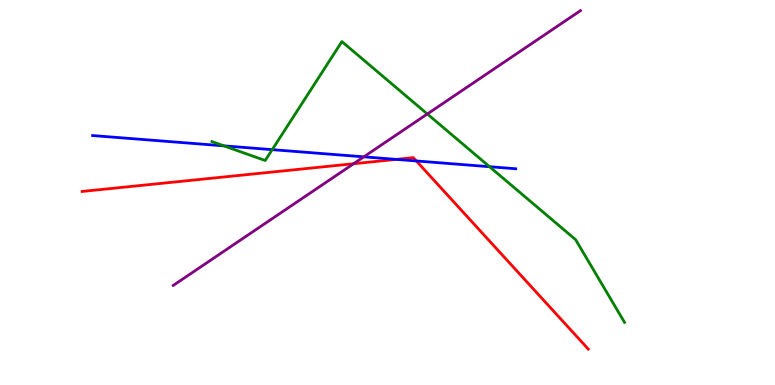[{'lines': ['blue', 'red'], 'intersections': [{'x': 5.11, 'y': 5.86}, {'x': 5.37, 'y': 5.82}]}, {'lines': ['green', 'red'], 'intersections': []}, {'lines': ['purple', 'red'], 'intersections': [{'x': 4.56, 'y': 5.75}]}, {'lines': ['blue', 'green'], 'intersections': [{'x': 2.89, 'y': 6.21}, {'x': 3.51, 'y': 6.11}, {'x': 6.32, 'y': 5.67}]}, {'lines': ['blue', 'purple'], 'intersections': [{'x': 4.69, 'y': 5.93}]}, {'lines': ['green', 'purple'], 'intersections': [{'x': 5.51, 'y': 7.04}]}]